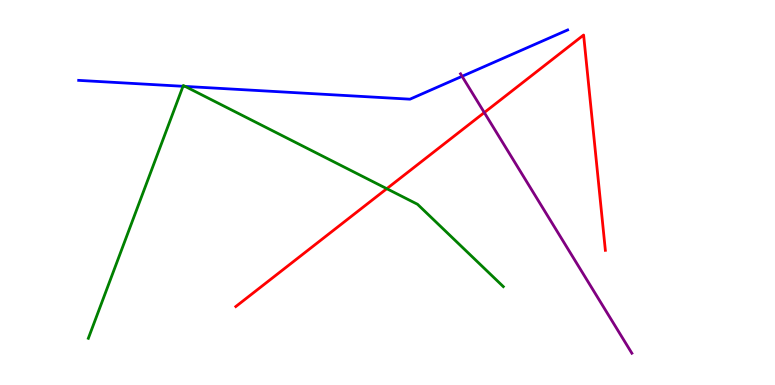[{'lines': ['blue', 'red'], 'intersections': []}, {'lines': ['green', 'red'], 'intersections': [{'x': 4.99, 'y': 5.1}]}, {'lines': ['purple', 'red'], 'intersections': [{'x': 6.25, 'y': 7.08}]}, {'lines': ['blue', 'green'], 'intersections': [{'x': 2.36, 'y': 7.76}, {'x': 2.39, 'y': 7.76}]}, {'lines': ['blue', 'purple'], 'intersections': [{'x': 5.96, 'y': 8.02}]}, {'lines': ['green', 'purple'], 'intersections': []}]